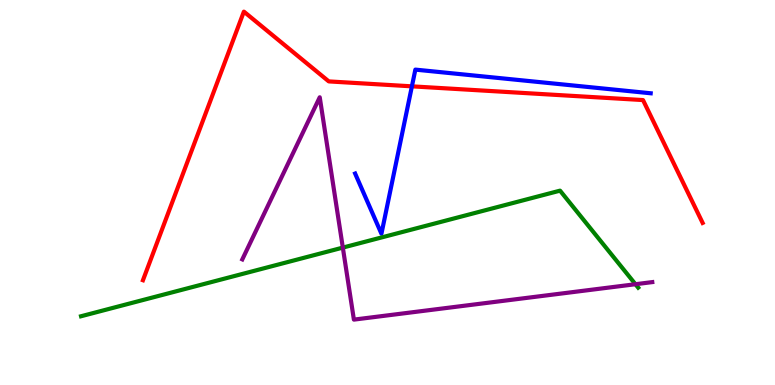[{'lines': ['blue', 'red'], 'intersections': [{'x': 5.31, 'y': 7.76}]}, {'lines': ['green', 'red'], 'intersections': []}, {'lines': ['purple', 'red'], 'intersections': []}, {'lines': ['blue', 'green'], 'intersections': []}, {'lines': ['blue', 'purple'], 'intersections': []}, {'lines': ['green', 'purple'], 'intersections': [{'x': 4.42, 'y': 3.57}, {'x': 8.2, 'y': 2.62}]}]